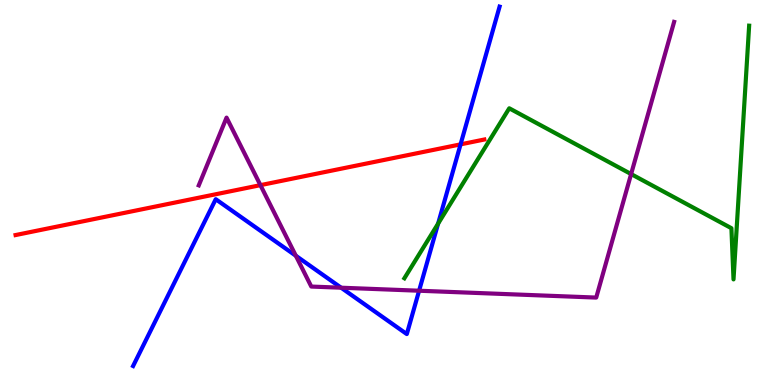[{'lines': ['blue', 'red'], 'intersections': [{'x': 5.94, 'y': 6.25}]}, {'lines': ['green', 'red'], 'intersections': []}, {'lines': ['purple', 'red'], 'intersections': [{'x': 3.36, 'y': 5.19}]}, {'lines': ['blue', 'green'], 'intersections': [{'x': 5.65, 'y': 4.19}]}, {'lines': ['blue', 'purple'], 'intersections': [{'x': 3.82, 'y': 3.36}, {'x': 4.4, 'y': 2.53}, {'x': 5.41, 'y': 2.45}]}, {'lines': ['green', 'purple'], 'intersections': [{'x': 8.14, 'y': 5.48}]}]